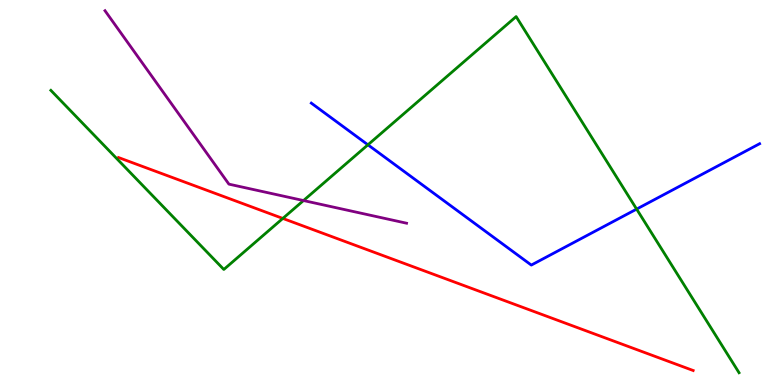[{'lines': ['blue', 'red'], 'intersections': []}, {'lines': ['green', 'red'], 'intersections': [{'x': 3.65, 'y': 4.33}]}, {'lines': ['purple', 'red'], 'intersections': []}, {'lines': ['blue', 'green'], 'intersections': [{'x': 4.75, 'y': 6.24}, {'x': 8.21, 'y': 4.57}]}, {'lines': ['blue', 'purple'], 'intersections': []}, {'lines': ['green', 'purple'], 'intersections': [{'x': 3.92, 'y': 4.79}]}]